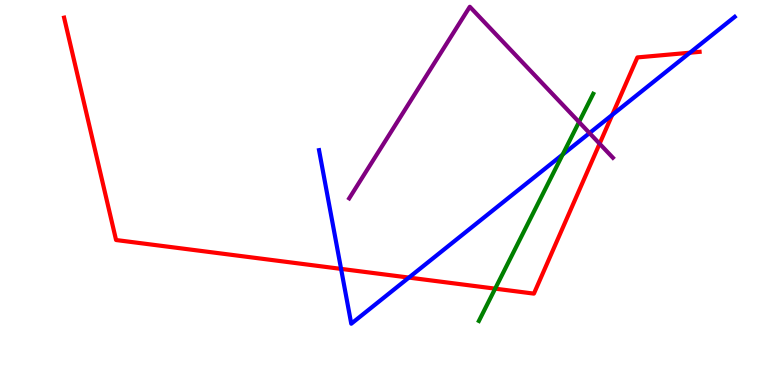[{'lines': ['blue', 'red'], 'intersections': [{'x': 4.4, 'y': 3.02}, {'x': 5.28, 'y': 2.79}, {'x': 7.9, 'y': 7.02}, {'x': 8.9, 'y': 8.63}]}, {'lines': ['green', 'red'], 'intersections': [{'x': 6.39, 'y': 2.5}]}, {'lines': ['purple', 'red'], 'intersections': [{'x': 7.74, 'y': 6.27}]}, {'lines': ['blue', 'green'], 'intersections': [{'x': 7.26, 'y': 5.99}]}, {'lines': ['blue', 'purple'], 'intersections': [{'x': 7.61, 'y': 6.54}]}, {'lines': ['green', 'purple'], 'intersections': [{'x': 7.47, 'y': 6.83}]}]